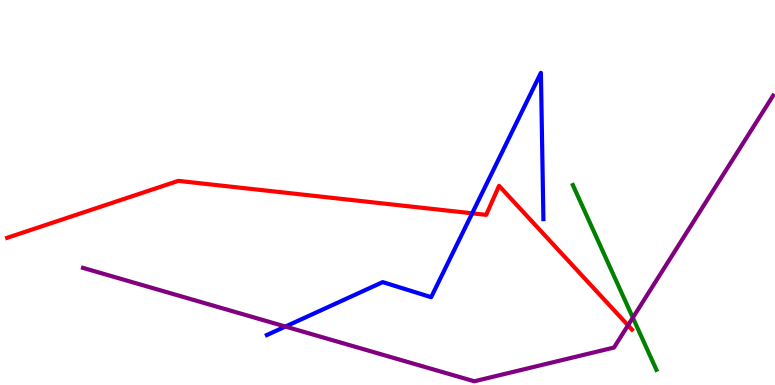[{'lines': ['blue', 'red'], 'intersections': [{'x': 6.09, 'y': 4.46}]}, {'lines': ['green', 'red'], 'intersections': []}, {'lines': ['purple', 'red'], 'intersections': [{'x': 8.1, 'y': 1.55}]}, {'lines': ['blue', 'green'], 'intersections': []}, {'lines': ['blue', 'purple'], 'intersections': [{'x': 3.68, 'y': 1.52}]}, {'lines': ['green', 'purple'], 'intersections': [{'x': 8.17, 'y': 1.75}]}]